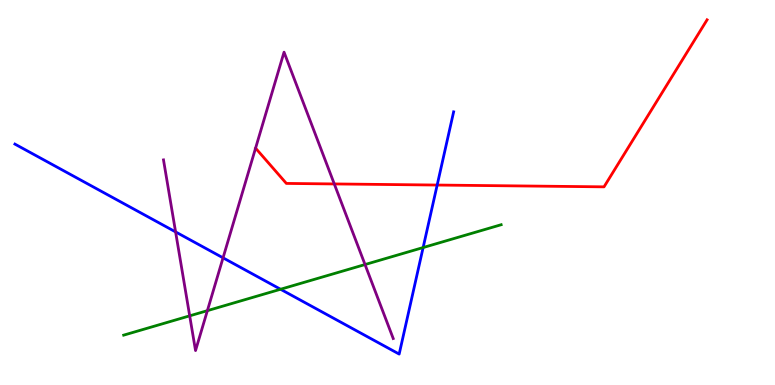[{'lines': ['blue', 'red'], 'intersections': [{'x': 5.64, 'y': 5.19}]}, {'lines': ['green', 'red'], 'intersections': []}, {'lines': ['purple', 'red'], 'intersections': [{'x': 4.31, 'y': 5.22}]}, {'lines': ['blue', 'green'], 'intersections': [{'x': 3.62, 'y': 2.49}, {'x': 5.46, 'y': 3.57}]}, {'lines': ['blue', 'purple'], 'intersections': [{'x': 2.27, 'y': 3.98}, {'x': 2.88, 'y': 3.3}]}, {'lines': ['green', 'purple'], 'intersections': [{'x': 2.45, 'y': 1.8}, {'x': 2.68, 'y': 1.93}, {'x': 4.71, 'y': 3.13}]}]